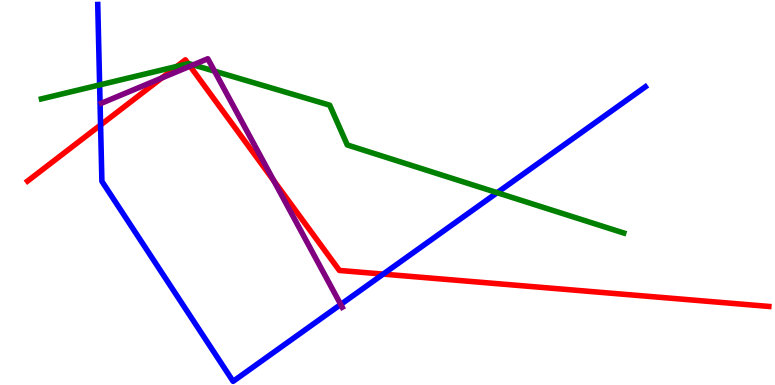[{'lines': ['blue', 'red'], 'intersections': [{'x': 1.3, 'y': 6.75}, {'x': 4.94, 'y': 2.88}]}, {'lines': ['green', 'red'], 'intersections': [{'x': 2.28, 'y': 8.28}, {'x': 2.43, 'y': 8.35}]}, {'lines': ['purple', 'red'], 'intersections': [{'x': 2.09, 'y': 7.97}, {'x': 2.45, 'y': 8.28}, {'x': 3.53, 'y': 5.31}]}, {'lines': ['blue', 'green'], 'intersections': [{'x': 1.29, 'y': 7.79}, {'x': 6.42, 'y': 5.0}]}, {'lines': ['blue', 'purple'], 'intersections': [{'x': 4.4, 'y': 2.09}]}, {'lines': ['green', 'purple'], 'intersections': [{'x': 2.49, 'y': 8.32}, {'x': 2.77, 'y': 8.15}]}]